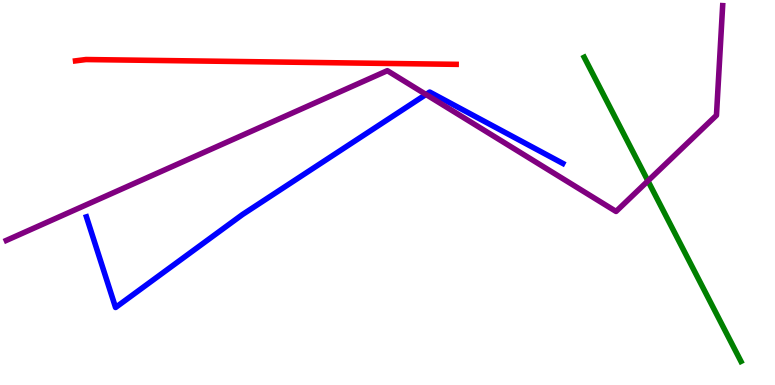[{'lines': ['blue', 'red'], 'intersections': []}, {'lines': ['green', 'red'], 'intersections': []}, {'lines': ['purple', 'red'], 'intersections': []}, {'lines': ['blue', 'green'], 'intersections': []}, {'lines': ['blue', 'purple'], 'intersections': [{'x': 5.5, 'y': 7.55}]}, {'lines': ['green', 'purple'], 'intersections': [{'x': 8.36, 'y': 5.3}]}]